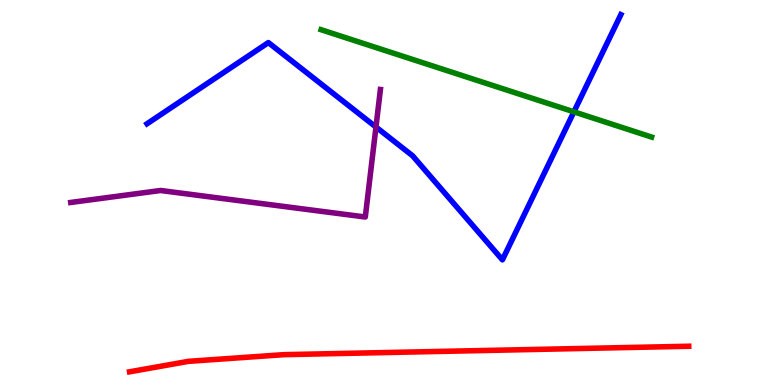[{'lines': ['blue', 'red'], 'intersections': []}, {'lines': ['green', 'red'], 'intersections': []}, {'lines': ['purple', 'red'], 'intersections': []}, {'lines': ['blue', 'green'], 'intersections': [{'x': 7.41, 'y': 7.1}]}, {'lines': ['blue', 'purple'], 'intersections': [{'x': 4.85, 'y': 6.7}]}, {'lines': ['green', 'purple'], 'intersections': []}]